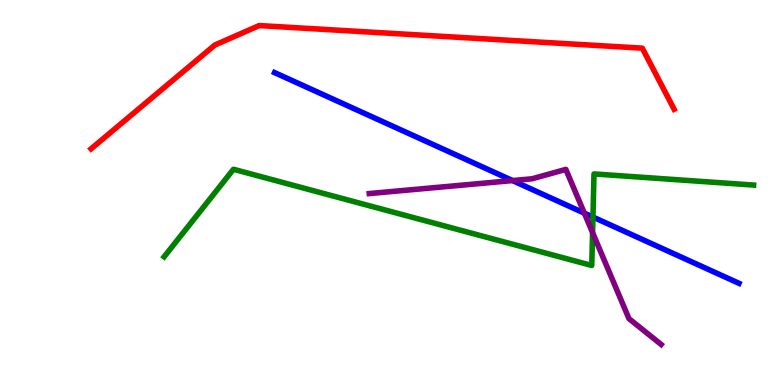[{'lines': ['blue', 'red'], 'intersections': []}, {'lines': ['green', 'red'], 'intersections': []}, {'lines': ['purple', 'red'], 'intersections': []}, {'lines': ['blue', 'green'], 'intersections': [{'x': 7.65, 'y': 4.36}]}, {'lines': ['blue', 'purple'], 'intersections': [{'x': 6.61, 'y': 5.31}, {'x': 7.54, 'y': 4.46}]}, {'lines': ['green', 'purple'], 'intersections': [{'x': 7.65, 'y': 3.96}]}]